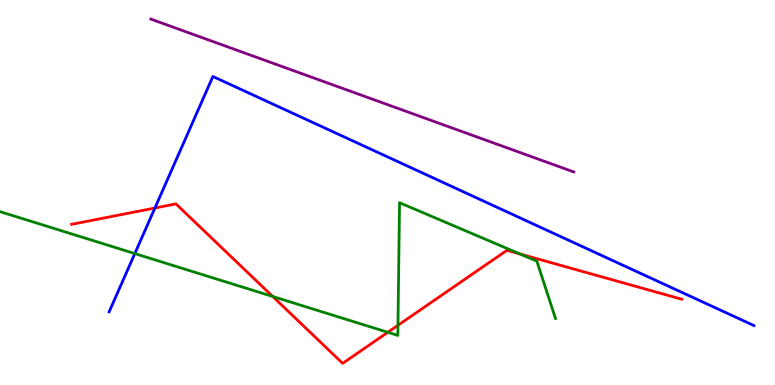[{'lines': ['blue', 'red'], 'intersections': [{'x': 2.0, 'y': 4.6}]}, {'lines': ['green', 'red'], 'intersections': [{'x': 3.52, 'y': 2.3}, {'x': 5.0, 'y': 1.37}, {'x': 5.13, 'y': 1.55}, {'x': 6.71, 'y': 3.4}]}, {'lines': ['purple', 'red'], 'intersections': []}, {'lines': ['blue', 'green'], 'intersections': [{'x': 1.74, 'y': 3.41}]}, {'lines': ['blue', 'purple'], 'intersections': []}, {'lines': ['green', 'purple'], 'intersections': []}]